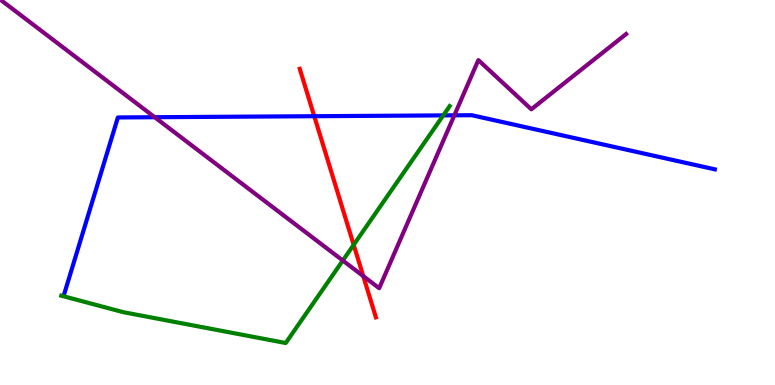[{'lines': ['blue', 'red'], 'intersections': [{'x': 4.06, 'y': 6.98}]}, {'lines': ['green', 'red'], 'intersections': [{'x': 4.56, 'y': 3.64}]}, {'lines': ['purple', 'red'], 'intersections': [{'x': 4.69, 'y': 2.83}]}, {'lines': ['blue', 'green'], 'intersections': [{'x': 5.72, 'y': 7.0}]}, {'lines': ['blue', 'purple'], 'intersections': [{'x': 2.0, 'y': 6.96}, {'x': 5.86, 'y': 7.0}]}, {'lines': ['green', 'purple'], 'intersections': [{'x': 4.42, 'y': 3.23}]}]